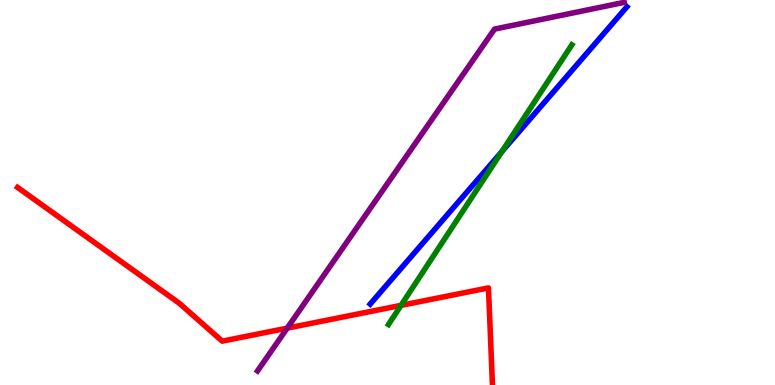[{'lines': ['blue', 'red'], 'intersections': []}, {'lines': ['green', 'red'], 'intersections': [{'x': 5.17, 'y': 2.07}]}, {'lines': ['purple', 'red'], 'intersections': [{'x': 3.71, 'y': 1.48}]}, {'lines': ['blue', 'green'], 'intersections': [{'x': 6.47, 'y': 6.06}]}, {'lines': ['blue', 'purple'], 'intersections': []}, {'lines': ['green', 'purple'], 'intersections': []}]